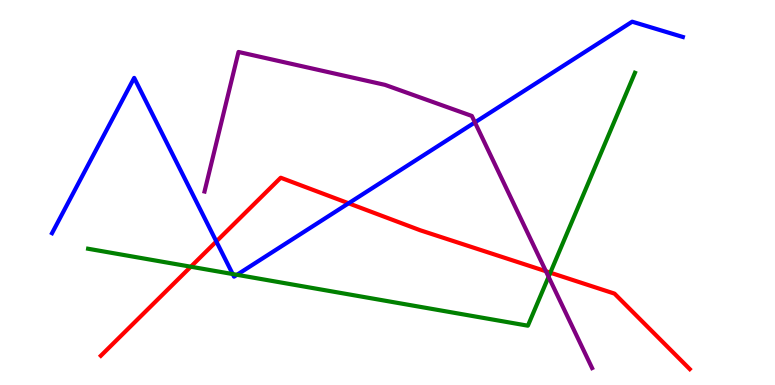[{'lines': ['blue', 'red'], 'intersections': [{'x': 2.79, 'y': 3.73}, {'x': 4.5, 'y': 4.72}]}, {'lines': ['green', 'red'], 'intersections': [{'x': 2.46, 'y': 3.07}, {'x': 7.1, 'y': 2.92}]}, {'lines': ['purple', 'red'], 'intersections': [{'x': 7.04, 'y': 2.95}]}, {'lines': ['blue', 'green'], 'intersections': [{'x': 3.0, 'y': 2.88}, {'x': 3.06, 'y': 2.86}]}, {'lines': ['blue', 'purple'], 'intersections': [{'x': 6.13, 'y': 6.82}]}, {'lines': ['green', 'purple'], 'intersections': [{'x': 7.08, 'y': 2.81}]}]